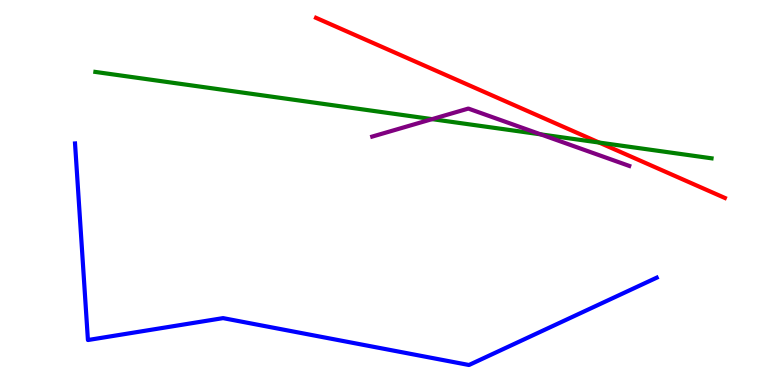[{'lines': ['blue', 'red'], 'intersections': []}, {'lines': ['green', 'red'], 'intersections': [{'x': 7.73, 'y': 6.3}]}, {'lines': ['purple', 'red'], 'intersections': []}, {'lines': ['blue', 'green'], 'intersections': []}, {'lines': ['blue', 'purple'], 'intersections': []}, {'lines': ['green', 'purple'], 'intersections': [{'x': 5.58, 'y': 6.91}, {'x': 6.98, 'y': 6.51}]}]